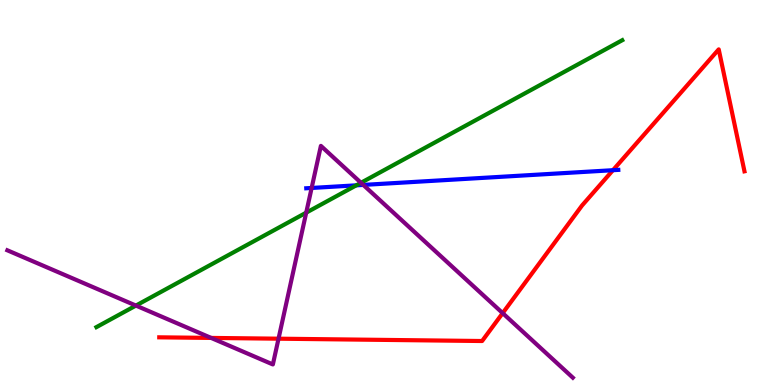[{'lines': ['blue', 'red'], 'intersections': [{'x': 7.91, 'y': 5.58}]}, {'lines': ['green', 'red'], 'intersections': []}, {'lines': ['purple', 'red'], 'intersections': [{'x': 2.72, 'y': 1.22}, {'x': 3.59, 'y': 1.2}, {'x': 6.49, 'y': 1.87}]}, {'lines': ['blue', 'green'], 'intersections': [{'x': 4.6, 'y': 5.19}]}, {'lines': ['blue', 'purple'], 'intersections': [{'x': 4.02, 'y': 5.12}, {'x': 4.69, 'y': 5.2}]}, {'lines': ['green', 'purple'], 'intersections': [{'x': 1.75, 'y': 2.06}, {'x': 3.95, 'y': 4.48}, {'x': 4.66, 'y': 5.25}]}]